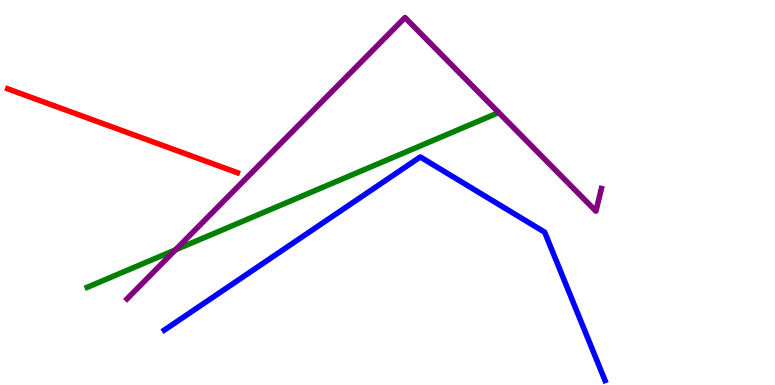[{'lines': ['blue', 'red'], 'intersections': []}, {'lines': ['green', 'red'], 'intersections': []}, {'lines': ['purple', 'red'], 'intersections': []}, {'lines': ['blue', 'green'], 'intersections': []}, {'lines': ['blue', 'purple'], 'intersections': []}, {'lines': ['green', 'purple'], 'intersections': [{'x': 2.26, 'y': 3.51}]}]